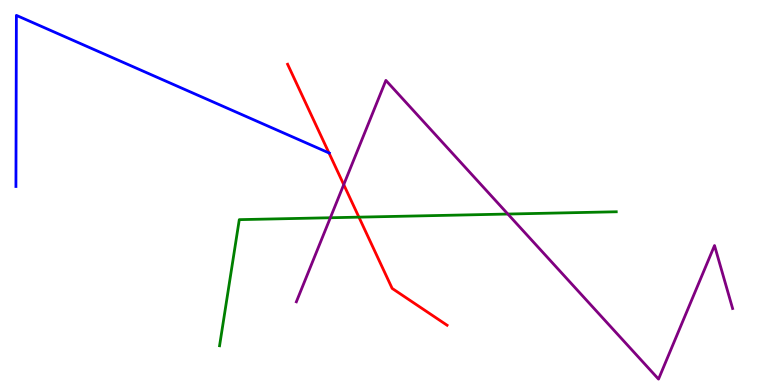[{'lines': ['blue', 'red'], 'intersections': [{'x': 4.24, 'y': 6.03}]}, {'lines': ['green', 'red'], 'intersections': [{'x': 4.63, 'y': 4.36}]}, {'lines': ['purple', 'red'], 'intersections': [{'x': 4.44, 'y': 5.2}]}, {'lines': ['blue', 'green'], 'intersections': []}, {'lines': ['blue', 'purple'], 'intersections': []}, {'lines': ['green', 'purple'], 'intersections': [{'x': 4.26, 'y': 4.34}, {'x': 6.55, 'y': 4.44}]}]